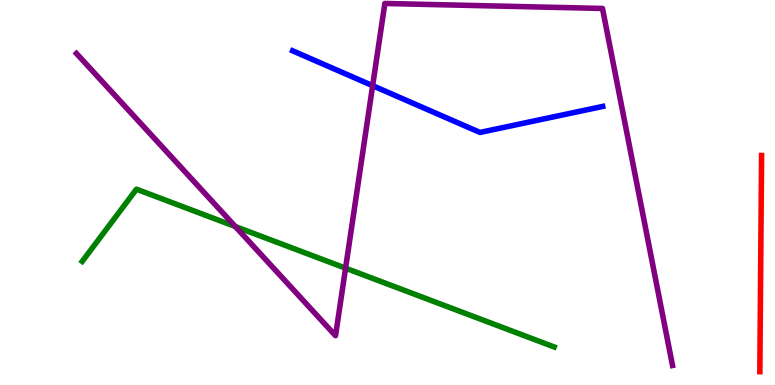[{'lines': ['blue', 'red'], 'intersections': []}, {'lines': ['green', 'red'], 'intersections': []}, {'lines': ['purple', 'red'], 'intersections': []}, {'lines': ['blue', 'green'], 'intersections': []}, {'lines': ['blue', 'purple'], 'intersections': [{'x': 4.81, 'y': 7.77}]}, {'lines': ['green', 'purple'], 'intersections': [{'x': 3.04, 'y': 4.12}, {'x': 4.46, 'y': 3.03}]}]